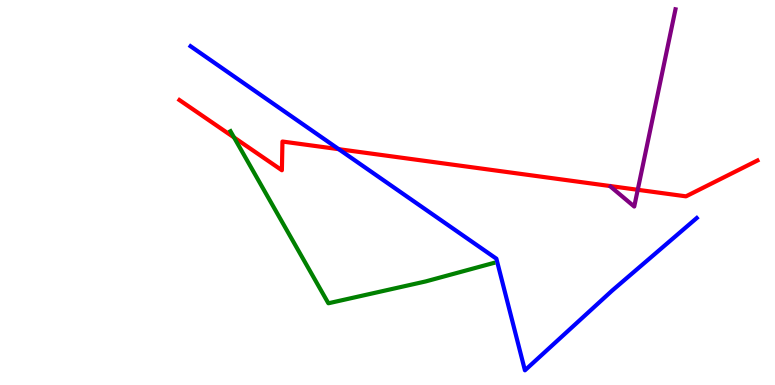[{'lines': ['blue', 'red'], 'intersections': [{'x': 4.37, 'y': 6.13}]}, {'lines': ['green', 'red'], 'intersections': [{'x': 3.02, 'y': 6.43}]}, {'lines': ['purple', 'red'], 'intersections': [{'x': 8.23, 'y': 5.07}]}, {'lines': ['blue', 'green'], 'intersections': []}, {'lines': ['blue', 'purple'], 'intersections': []}, {'lines': ['green', 'purple'], 'intersections': []}]